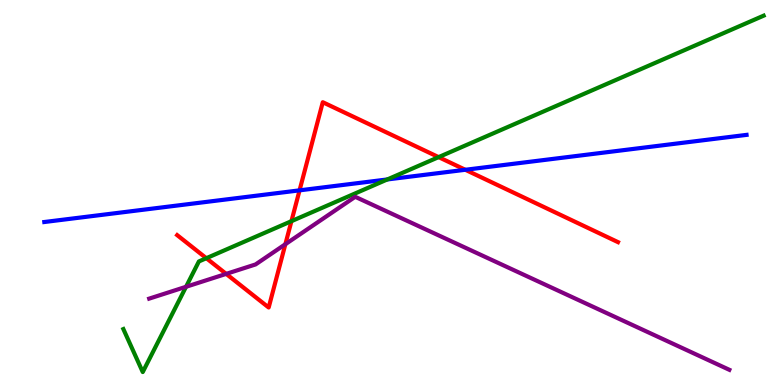[{'lines': ['blue', 'red'], 'intersections': [{'x': 3.87, 'y': 5.06}, {'x': 6.0, 'y': 5.59}]}, {'lines': ['green', 'red'], 'intersections': [{'x': 2.66, 'y': 3.29}, {'x': 3.76, 'y': 4.26}, {'x': 5.66, 'y': 5.92}]}, {'lines': ['purple', 'red'], 'intersections': [{'x': 2.92, 'y': 2.89}, {'x': 3.68, 'y': 3.66}]}, {'lines': ['blue', 'green'], 'intersections': [{'x': 5.0, 'y': 5.34}]}, {'lines': ['blue', 'purple'], 'intersections': []}, {'lines': ['green', 'purple'], 'intersections': [{'x': 2.4, 'y': 2.55}]}]